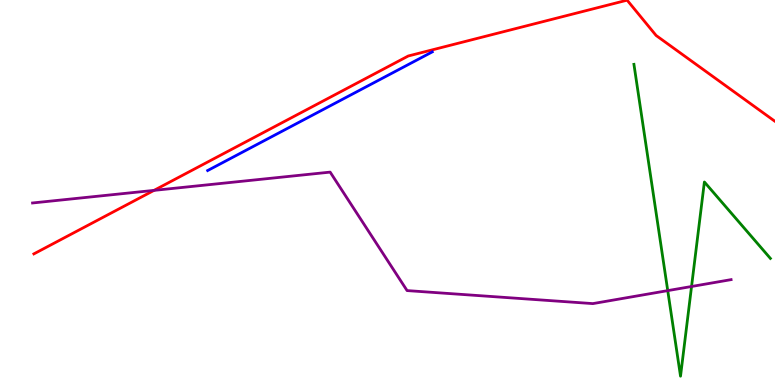[{'lines': ['blue', 'red'], 'intersections': []}, {'lines': ['green', 'red'], 'intersections': []}, {'lines': ['purple', 'red'], 'intersections': [{'x': 1.99, 'y': 5.06}]}, {'lines': ['blue', 'green'], 'intersections': []}, {'lines': ['blue', 'purple'], 'intersections': []}, {'lines': ['green', 'purple'], 'intersections': [{'x': 8.62, 'y': 2.45}, {'x': 8.92, 'y': 2.56}]}]